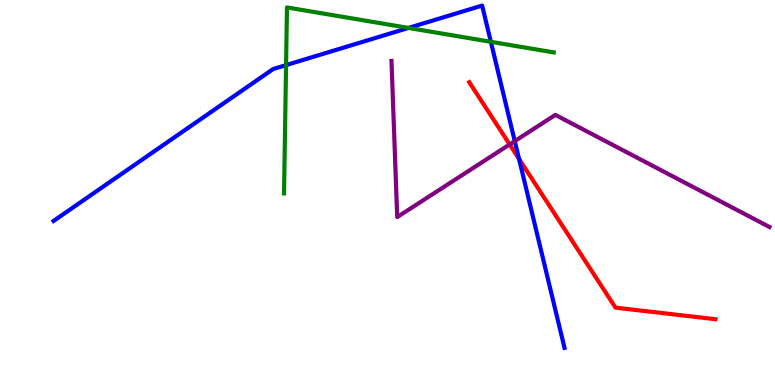[{'lines': ['blue', 'red'], 'intersections': [{'x': 6.7, 'y': 5.87}]}, {'lines': ['green', 'red'], 'intersections': []}, {'lines': ['purple', 'red'], 'intersections': [{'x': 6.58, 'y': 6.25}]}, {'lines': ['blue', 'green'], 'intersections': [{'x': 3.69, 'y': 8.31}, {'x': 5.27, 'y': 9.27}, {'x': 6.33, 'y': 8.91}]}, {'lines': ['blue', 'purple'], 'intersections': [{'x': 6.64, 'y': 6.33}]}, {'lines': ['green', 'purple'], 'intersections': []}]